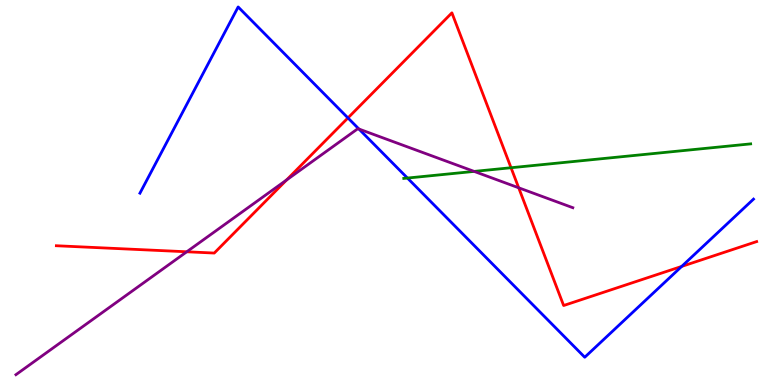[{'lines': ['blue', 'red'], 'intersections': [{'x': 4.49, 'y': 6.94}, {'x': 8.8, 'y': 3.08}]}, {'lines': ['green', 'red'], 'intersections': [{'x': 6.59, 'y': 5.64}]}, {'lines': ['purple', 'red'], 'intersections': [{'x': 2.41, 'y': 3.46}, {'x': 3.7, 'y': 5.33}, {'x': 6.69, 'y': 5.12}]}, {'lines': ['blue', 'green'], 'intersections': [{'x': 5.26, 'y': 5.38}]}, {'lines': ['blue', 'purple'], 'intersections': [{'x': 4.63, 'y': 6.65}]}, {'lines': ['green', 'purple'], 'intersections': [{'x': 6.12, 'y': 5.55}]}]